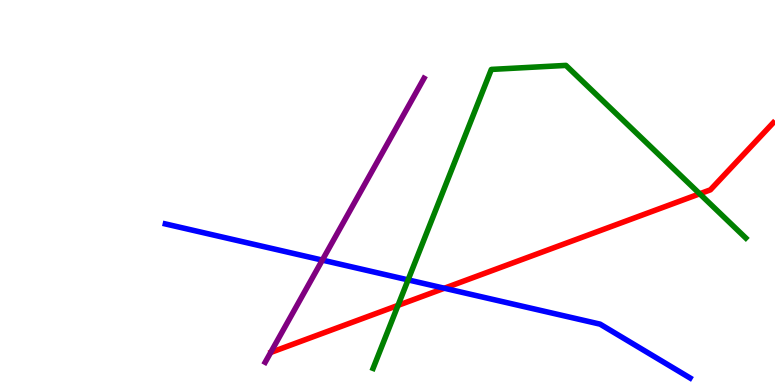[{'lines': ['blue', 'red'], 'intersections': [{'x': 5.73, 'y': 2.51}]}, {'lines': ['green', 'red'], 'intersections': [{'x': 5.14, 'y': 2.07}, {'x': 9.03, 'y': 4.97}]}, {'lines': ['purple', 'red'], 'intersections': []}, {'lines': ['blue', 'green'], 'intersections': [{'x': 5.27, 'y': 2.73}]}, {'lines': ['blue', 'purple'], 'intersections': [{'x': 4.16, 'y': 3.24}]}, {'lines': ['green', 'purple'], 'intersections': []}]